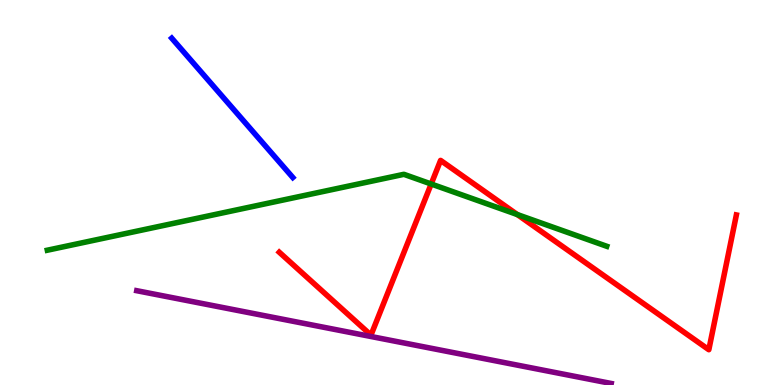[{'lines': ['blue', 'red'], 'intersections': []}, {'lines': ['green', 'red'], 'intersections': [{'x': 5.56, 'y': 5.22}, {'x': 6.68, 'y': 4.43}]}, {'lines': ['purple', 'red'], 'intersections': []}, {'lines': ['blue', 'green'], 'intersections': []}, {'lines': ['blue', 'purple'], 'intersections': []}, {'lines': ['green', 'purple'], 'intersections': []}]